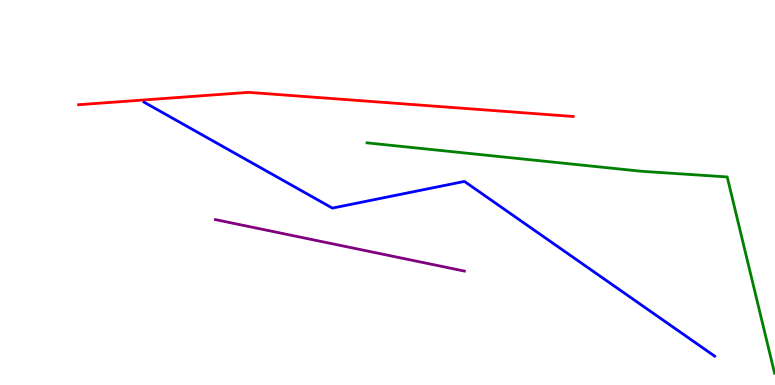[{'lines': ['blue', 'red'], 'intersections': []}, {'lines': ['green', 'red'], 'intersections': []}, {'lines': ['purple', 'red'], 'intersections': []}, {'lines': ['blue', 'green'], 'intersections': []}, {'lines': ['blue', 'purple'], 'intersections': []}, {'lines': ['green', 'purple'], 'intersections': []}]